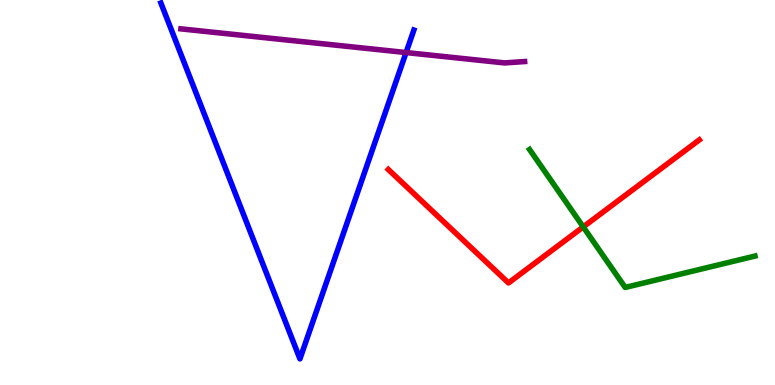[{'lines': ['blue', 'red'], 'intersections': []}, {'lines': ['green', 'red'], 'intersections': [{'x': 7.53, 'y': 4.11}]}, {'lines': ['purple', 'red'], 'intersections': []}, {'lines': ['blue', 'green'], 'intersections': []}, {'lines': ['blue', 'purple'], 'intersections': [{'x': 5.24, 'y': 8.63}]}, {'lines': ['green', 'purple'], 'intersections': []}]